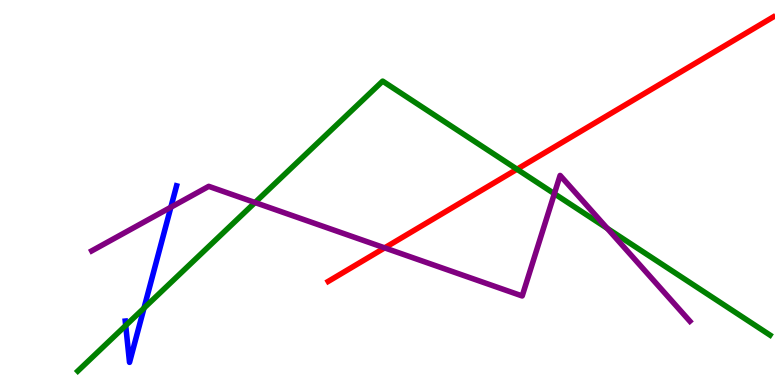[{'lines': ['blue', 'red'], 'intersections': []}, {'lines': ['green', 'red'], 'intersections': [{'x': 6.67, 'y': 5.6}]}, {'lines': ['purple', 'red'], 'intersections': [{'x': 4.96, 'y': 3.56}]}, {'lines': ['blue', 'green'], 'intersections': [{'x': 1.62, 'y': 1.55}, {'x': 1.86, 'y': 2.0}]}, {'lines': ['blue', 'purple'], 'intersections': [{'x': 2.2, 'y': 4.62}]}, {'lines': ['green', 'purple'], 'intersections': [{'x': 3.29, 'y': 4.74}, {'x': 7.15, 'y': 4.97}, {'x': 7.84, 'y': 4.07}]}]